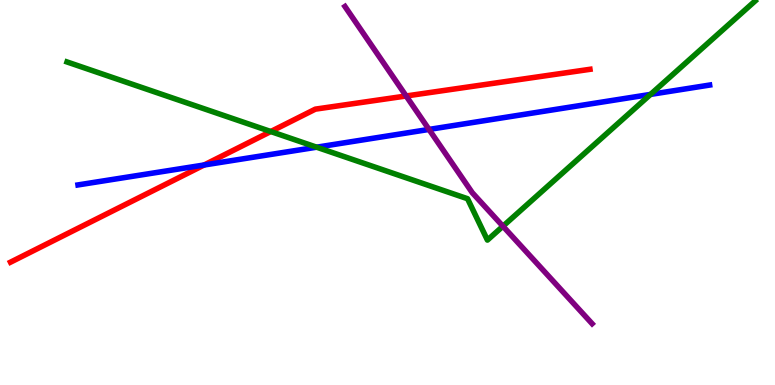[{'lines': ['blue', 'red'], 'intersections': [{'x': 2.63, 'y': 5.71}]}, {'lines': ['green', 'red'], 'intersections': [{'x': 3.49, 'y': 6.58}]}, {'lines': ['purple', 'red'], 'intersections': [{'x': 5.24, 'y': 7.51}]}, {'lines': ['blue', 'green'], 'intersections': [{'x': 4.09, 'y': 6.18}, {'x': 8.39, 'y': 7.55}]}, {'lines': ['blue', 'purple'], 'intersections': [{'x': 5.54, 'y': 6.64}]}, {'lines': ['green', 'purple'], 'intersections': [{'x': 6.49, 'y': 4.12}]}]